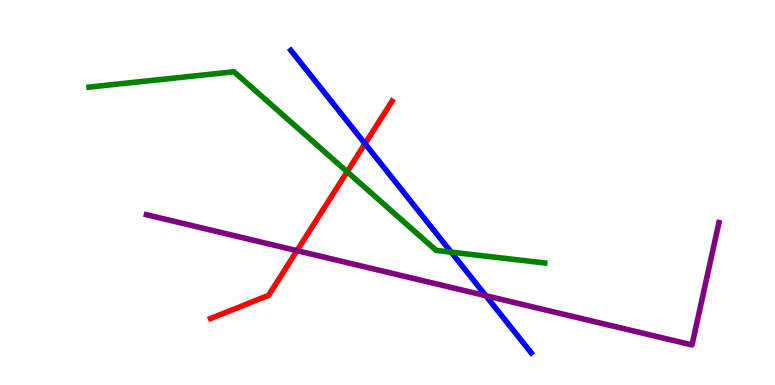[{'lines': ['blue', 'red'], 'intersections': [{'x': 4.71, 'y': 6.27}]}, {'lines': ['green', 'red'], 'intersections': [{'x': 4.48, 'y': 5.54}]}, {'lines': ['purple', 'red'], 'intersections': [{'x': 3.83, 'y': 3.49}]}, {'lines': ['blue', 'green'], 'intersections': [{'x': 5.82, 'y': 3.45}]}, {'lines': ['blue', 'purple'], 'intersections': [{'x': 6.27, 'y': 2.32}]}, {'lines': ['green', 'purple'], 'intersections': []}]